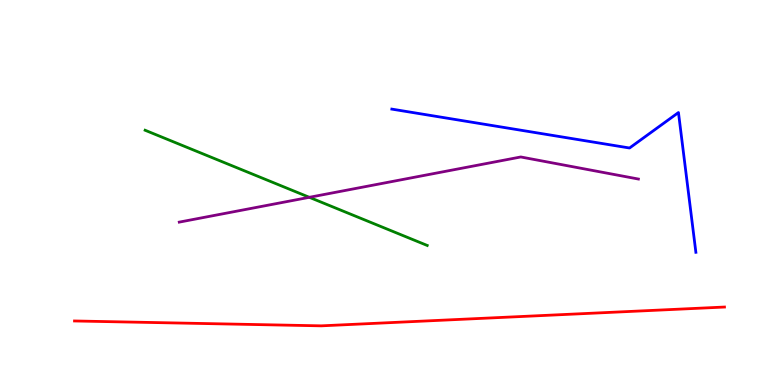[{'lines': ['blue', 'red'], 'intersections': []}, {'lines': ['green', 'red'], 'intersections': []}, {'lines': ['purple', 'red'], 'intersections': []}, {'lines': ['blue', 'green'], 'intersections': []}, {'lines': ['blue', 'purple'], 'intersections': []}, {'lines': ['green', 'purple'], 'intersections': [{'x': 3.99, 'y': 4.88}]}]